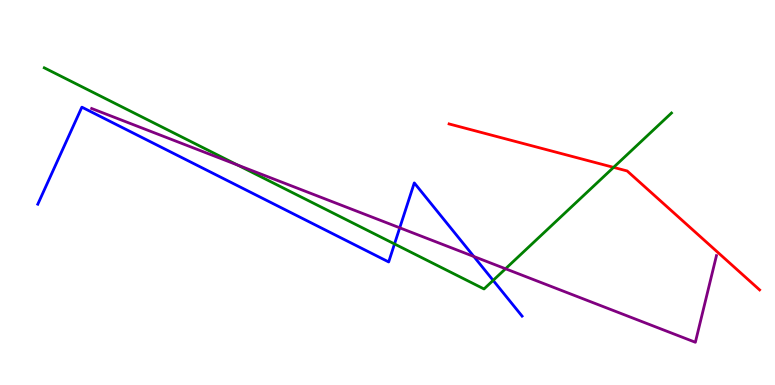[{'lines': ['blue', 'red'], 'intersections': []}, {'lines': ['green', 'red'], 'intersections': [{'x': 7.92, 'y': 5.65}]}, {'lines': ['purple', 'red'], 'intersections': []}, {'lines': ['blue', 'green'], 'intersections': [{'x': 5.09, 'y': 3.66}, {'x': 6.36, 'y': 2.72}]}, {'lines': ['blue', 'purple'], 'intersections': [{'x': 5.16, 'y': 4.08}, {'x': 6.11, 'y': 3.34}]}, {'lines': ['green', 'purple'], 'intersections': [{'x': 3.06, 'y': 5.71}, {'x': 6.52, 'y': 3.02}]}]